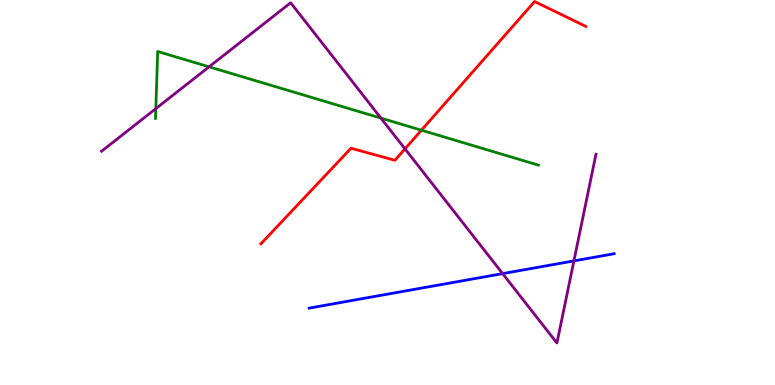[{'lines': ['blue', 'red'], 'intersections': []}, {'lines': ['green', 'red'], 'intersections': [{'x': 5.44, 'y': 6.62}]}, {'lines': ['purple', 'red'], 'intersections': [{'x': 5.23, 'y': 6.13}]}, {'lines': ['blue', 'green'], 'intersections': []}, {'lines': ['blue', 'purple'], 'intersections': [{'x': 6.49, 'y': 2.89}, {'x': 7.41, 'y': 3.22}]}, {'lines': ['green', 'purple'], 'intersections': [{'x': 2.01, 'y': 7.18}, {'x': 2.7, 'y': 8.26}, {'x': 4.92, 'y': 6.93}]}]